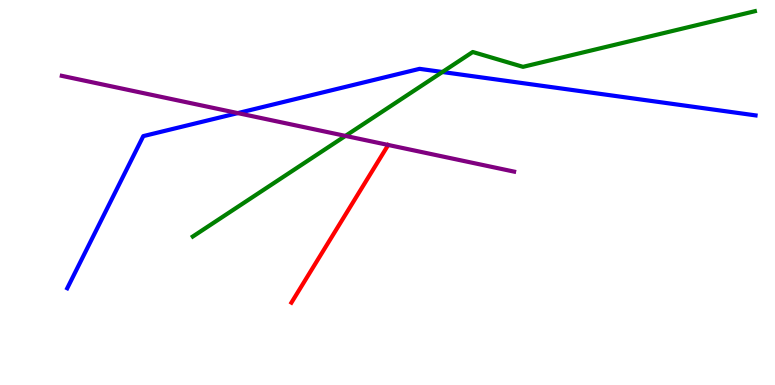[{'lines': ['blue', 'red'], 'intersections': []}, {'lines': ['green', 'red'], 'intersections': []}, {'lines': ['purple', 'red'], 'intersections': []}, {'lines': ['blue', 'green'], 'intersections': [{'x': 5.71, 'y': 8.13}]}, {'lines': ['blue', 'purple'], 'intersections': [{'x': 3.07, 'y': 7.06}]}, {'lines': ['green', 'purple'], 'intersections': [{'x': 4.46, 'y': 6.47}]}]